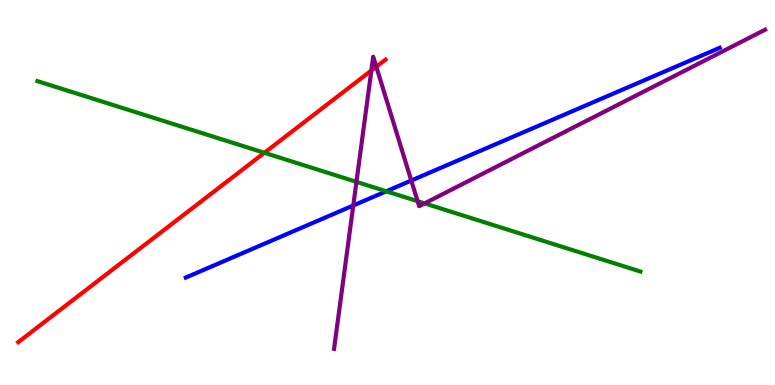[{'lines': ['blue', 'red'], 'intersections': []}, {'lines': ['green', 'red'], 'intersections': [{'x': 3.41, 'y': 6.03}]}, {'lines': ['purple', 'red'], 'intersections': [{'x': 4.79, 'y': 8.17}, {'x': 4.86, 'y': 8.27}]}, {'lines': ['blue', 'green'], 'intersections': [{'x': 4.98, 'y': 5.03}]}, {'lines': ['blue', 'purple'], 'intersections': [{'x': 4.56, 'y': 4.66}, {'x': 5.31, 'y': 5.31}]}, {'lines': ['green', 'purple'], 'intersections': [{'x': 4.6, 'y': 5.28}, {'x': 5.39, 'y': 4.77}, {'x': 5.48, 'y': 4.72}]}]